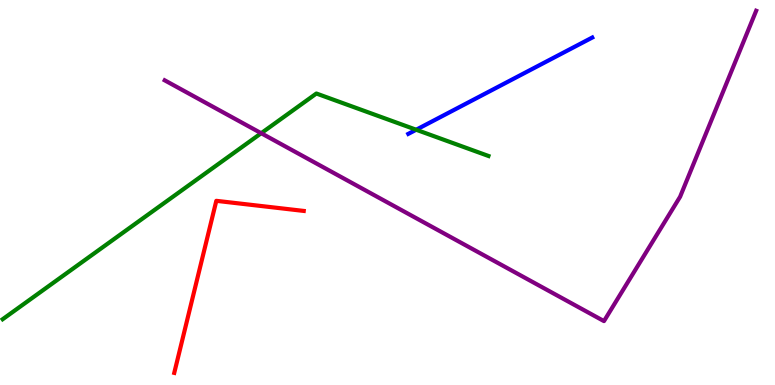[{'lines': ['blue', 'red'], 'intersections': []}, {'lines': ['green', 'red'], 'intersections': []}, {'lines': ['purple', 'red'], 'intersections': []}, {'lines': ['blue', 'green'], 'intersections': [{'x': 5.37, 'y': 6.63}]}, {'lines': ['blue', 'purple'], 'intersections': []}, {'lines': ['green', 'purple'], 'intersections': [{'x': 3.37, 'y': 6.54}]}]